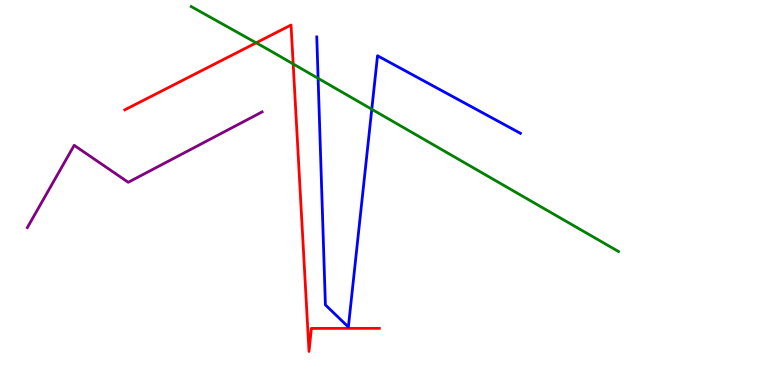[{'lines': ['blue', 'red'], 'intersections': []}, {'lines': ['green', 'red'], 'intersections': [{'x': 3.31, 'y': 8.89}, {'x': 3.78, 'y': 8.34}]}, {'lines': ['purple', 'red'], 'intersections': []}, {'lines': ['blue', 'green'], 'intersections': [{'x': 4.1, 'y': 7.97}, {'x': 4.8, 'y': 7.16}]}, {'lines': ['blue', 'purple'], 'intersections': []}, {'lines': ['green', 'purple'], 'intersections': []}]